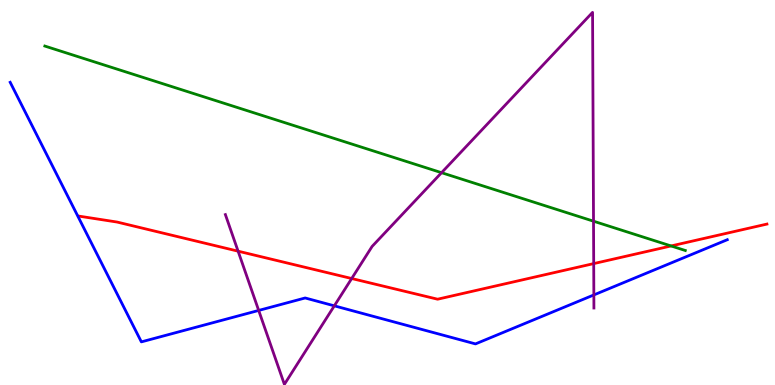[{'lines': ['blue', 'red'], 'intersections': []}, {'lines': ['green', 'red'], 'intersections': [{'x': 8.66, 'y': 3.61}]}, {'lines': ['purple', 'red'], 'intersections': [{'x': 3.07, 'y': 3.48}, {'x': 4.54, 'y': 2.77}, {'x': 7.66, 'y': 3.15}]}, {'lines': ['blue', 'green'], 'intersections': []}, {'lines': ['blue', 'purple'], 'intersections': [{'x': 3.34, 'y': 1.94}, {'x': 4.31, 'y': 2.06}, {'x': 7.66, 'y': 2.34}]}, {'lines': ['green', 'purple'], 'intersections': [{'x': 5.7, 'y': 5.51}, {'x': 7.66, 'y': 4.25}]}]